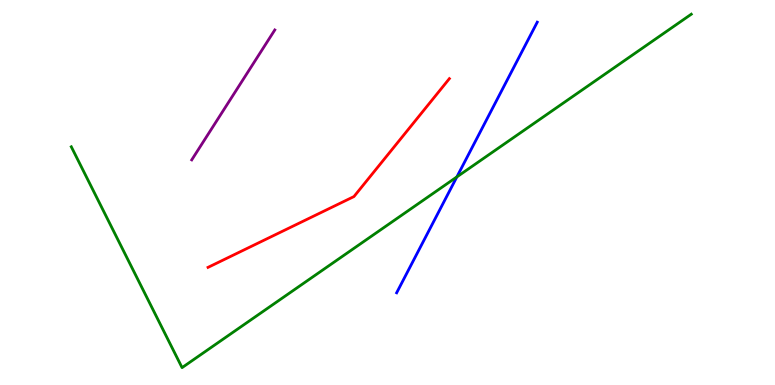[{'lines': ['blue', 'red'], 'intersections': []}, {'lines': ['green', 'red'], 'intersections': []}, {'lines': ['purple', 'red'], 'intersections': []}, {'lines': ['blue', 'green'], 'intersections': [{'x': 5.89, 'y': 5.4}]}, {'lines': ['blue', 'purple'], 'intersections': []}, {'lines': ['green', 'purple'], 'intersections': []}]